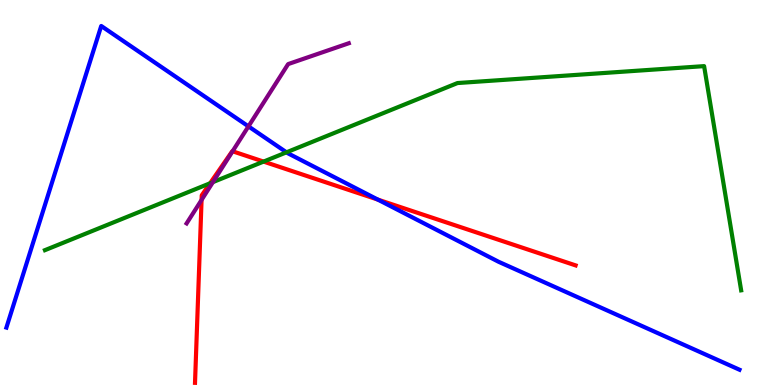[{'lines': ['blue', 'red'], 'intersections': [{'x': 4.88, 'y': 4.82}]}, {'lines': ['green', 'red'], 'intersections': [{'x': 2.71, 'y': 5.24}, {'x': 3.4, 'y': 5.8}]}, {'lines': ['purple', 'red'], 'intersections': [{'x': 2.6, 'y': 4.81}, {'x': 3.0, 'y': 6.07}]}, {'lines': ['blue', 'green'], 'intersections': [{'x': 3.7, 'y': 6.04}]}, {'lines': ['blue', 'purple'], 'intersections': [{'x': 3.21, 'y': 6.72}]}, {'lines': ['green', 'purple'], 'intersections': [{'x': 2.75, 'y': 5.27}]}]